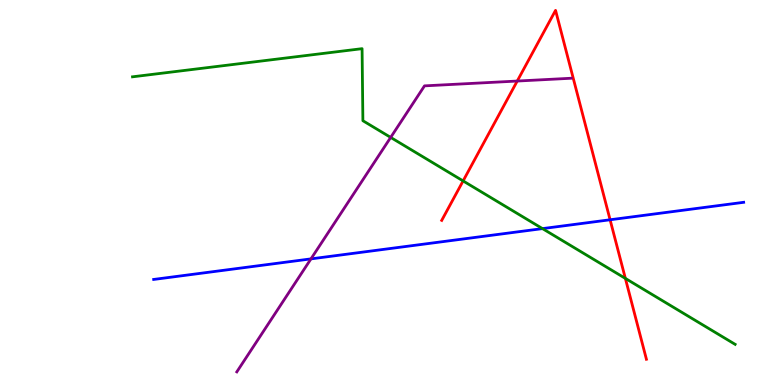[{'lines': ['blue', 'red'], 'intersections': [{'x': 7.87, 'y': 4.29}]}, {'lines': ['green', 'red'], 'intersections': [{'x': 5.98, 'y': 5.3}, {'x': 8.07, 'y': 2.77}]}, {'lines': ['purple', 'red'], 'intersections': [{'x': 6.67, 'y': 7.89}]}, {'lines': ['blue', 'green'], 'intersections': [{'x': 7.0, 'y': 4.06}]}, {'lines': ['blue', 'purple'], 'intersections': [{'x': 4.01, 'y': 3.28}]}, {'lines': ['green', 'purple'], 'intersections': [{'x': 5.04, 'y': 6.43}]}]